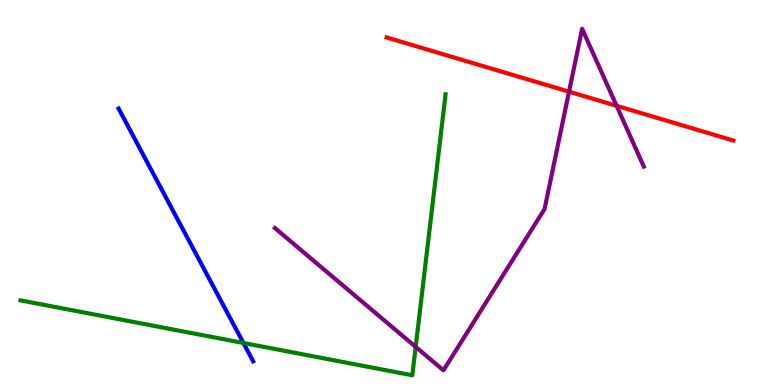[{'lines': ['blue', 'red'], 'intersections': []}, {'lines': ['green', 'red'], 'intersections': []}, {'lines': ['purple', 'red'], 'intersections': [{'x': 7.34, 'y': 7.62}, {'x': 7.96, 'y': 7.25}]}, {'lines': ['blue', 'green'], 'intersections': [{'x': 3.14, 'y': 1.09}]}, {'lines': ['blue', 'purple'], 'intersections': []}, {'lines': ['green', 'purple'], 'intersections': [{'x': 5.36, 'y': 0.99}]}]